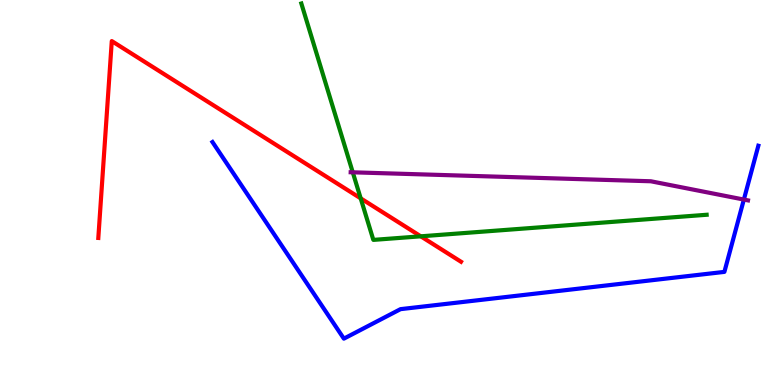[{'lines': ['blue', 'red'], 'intersections': []}, {'lines': ['green', 'red'], 'intersections': [{'x': 4.65, 'y': 4.85}, {'x': 5.43, 'y': 3.86}]}, {'lines': ['purple', 'red'], 'intersections': []}, {'lines': ['blue', 'green'], 'intersections': []}, {'lines': ['blue', 'purple'], 'intersections': [{'x': 9.6, 'y': 4.82}]}, {'lines': ['green', 'purple'], 'intersections': [{'x': 4.55, 'y': 5.52}]}]